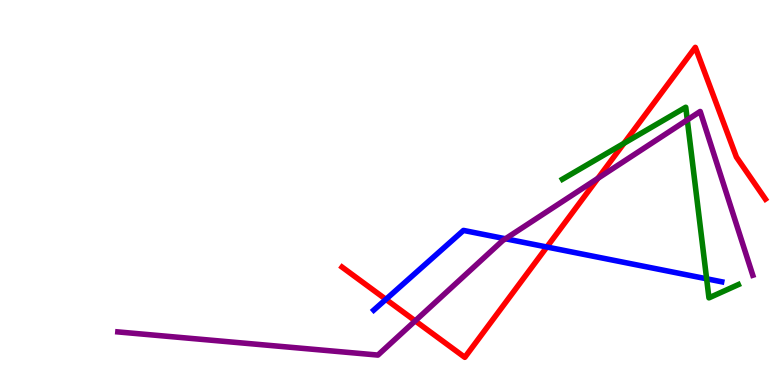[{'lines': ['blue', 'red'], 'intersections': [{'x': 4.98, 'y': 2.23}, {'x': 7.06, 'y': 3.58}]}, {'lines': ['green', 'red'], 'intersections': [{'x': 8.05, 'y': 6.28}]}, {'lines': ['purple', 'red'], 'intersections': [{'x': 5.36, 'y': 1.67}, {'x': 7.72, 'y': 5.37}]}, {'lines': ['blue', 'green'], 'intersections': [{'x': 9.12, 'y': 2.76}]}, {'lines': ['blue', 'purple'], 'intersections': [{'x': 6.52, 'y': 3.8}]}, {'lines': ['green', 'purple'], 'intersections': [{'x': 8.87, 'y': 6.89}]}]